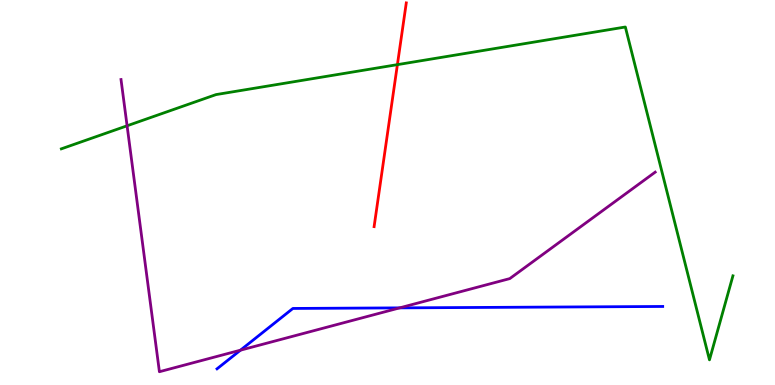[{'lines': ['blue', 'red'], 'intersections': []}, {'lines': ['green', 'red'], 'intersections': [{'x': 5.13, 'y': 8.32}]}, {'lines': ['purple', 'red'], 'intersections': []}, {'lines': ['blue', 'green'], 'intersections': []}, {'lines': ['blue', 'purple'], 'intersections': [{'x': 3.1, 'y': 0.904}, {'x': 5.16, 'y': 2.0}]}, {'lines': ['green', 'purple'], 'intersections': [{'x': 1.64, 'y': 6.73}]}]